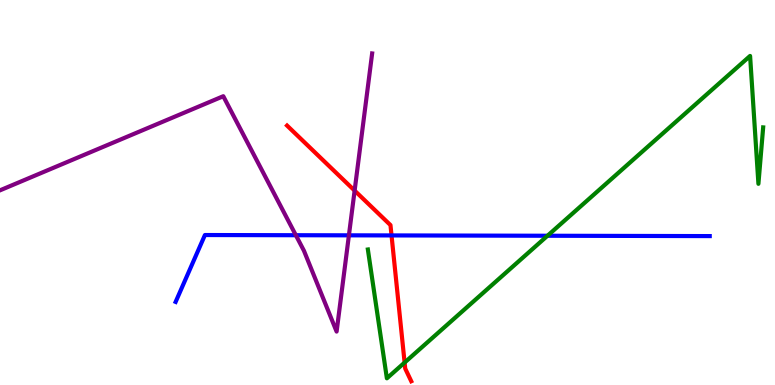[{'lines': ['blue', 'red'], 'intersections': [{'x': 5.05, 'y': 3.89}]}, {'lines': ['green', 'red'], 'intersections': [{'x': 5.22, 'y': 0.583}]}, {'lines': ['purple', 'red'], 'intersections': [{'x': 4.58, 'y': 5.05}]}, {'lines': ['blue', 'green'], 'intersections': [{'x': 7.06, 'y': 3.88}]}, {'lines': ['blue', 'purple'], 'intersections': [{'x': 3.82, 'y': 3.89}, {'x': 4.5, 'y': 3.89}]}, {'lines': ['green', 'purple'], 'intersections': []}]